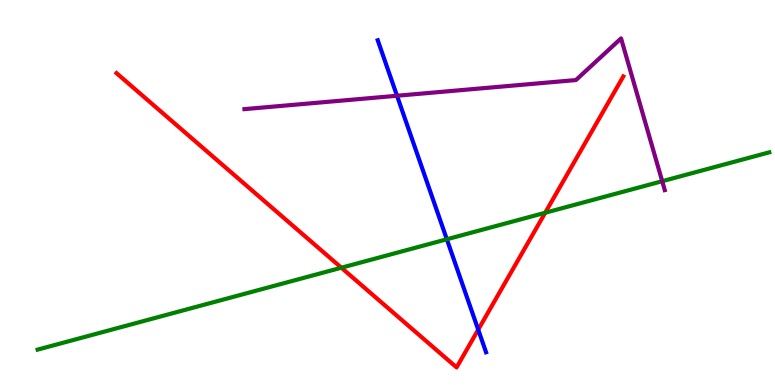[{'lines': ['blue', 'red'], 'intersections': [{'x': 6.17, 'y': 1.44}]}, {'lines': ['green', 'red'], 'intersections': [{'x': 4.4, 'y': 3.05}, {'x': 7.03, 'y': 4.47}]}, {'lines': ['purple', 'red'], 'intersections': []}, {'lines': ['blue', 'green'], 'intersections': [{'x': 5.77, 'y': 3.78}]}, {'lines': ['blue', 'purple'], 'intersections': [{'x': 5.12, 'y': 7.51}]}, {'lines': ['green', 'purple'], 'intersections': [{'x': 8.54, 'y': 5.29}]}]